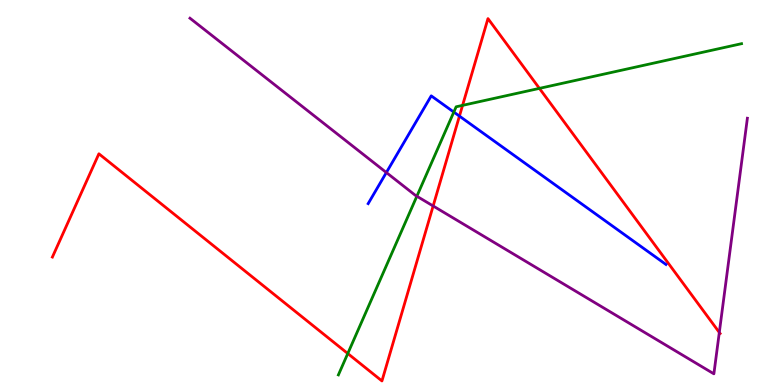[{'lines': ['blue', 'red'], 'intersections': [{'x': 5.93, 'y': 6.98}]}, {'lines': ['green', 'red'], 'intersections': [{'x': 4.49, 'y': 0.817}, {'x': 5.97, 'y': 7.26}, {'x': 6.96, 'y': 7.7}]}, {'lines': ['purple', 'red'], 'intersections': [{'x': 5.59, 'y': 4.65}, {'x': 9.28, 'y': 1.37}]}, {'lines': ['blue', 'green'], 'intersections': [{'x': 5.86, 'y': 7.09}]}, {'lines': ['blue', 'purple'], 'intersections': [{'x': 4.99, 'y': 5.52}]}, {'lines': ['green', 'purple'], 'intersections': [{'x': 5.38, 'y': 4.9}]}]